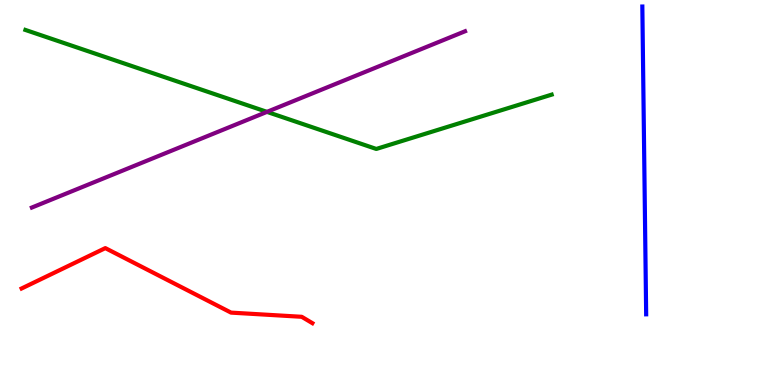[{'lines': ['blue', 'red'], 'intersections': []}, {'lines': ['green', 'red'], 'intersections': []}, {'lines': ['purple', 'red'], 'intersections': []}, {'lines': ['blue', 'green'], 'intersections': []}, {'lines': ['blue', 'purple'], 'intersections': []}, {'lines': ['green', 'purple'], 'intersections': [{'x': 3.44, 'y': 7.09}]}]